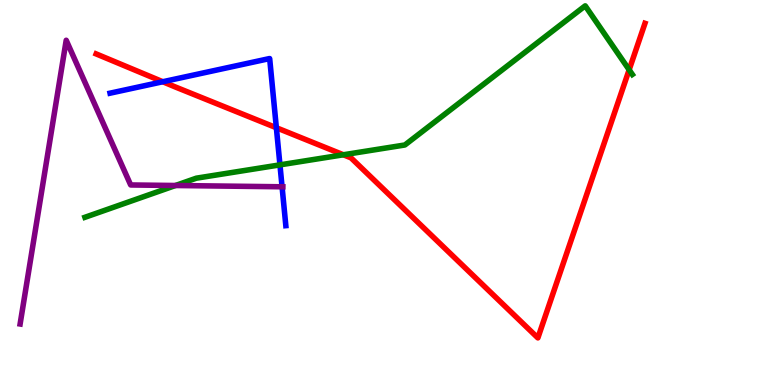[{'lines': ['blue', 'red'], 'intersections': [{'x': 2.1, 'y': 7.88}, {'x': 3.57, 'y': 6.68}]}, {'lines': ['green', 'red'], 'intersections': [{'x': 4.43, 'y': 5.98}, {'x': 8.12, 'y': 8.19}]}, {'lines': ['purple', 'red'], 'intersections': []}, {'lines': ['blue', 'green'], 'intersections': [{'x': 3.61, 'y': 5.72}]}, {'lines': ['blue', 'purple'], 'intersections': [{'x': 3.64, 'y': 5.15}]}, {'lines': ['green', 'purple'], 'intersections': [{'x': 2.26, 'y': 5.18}]}]